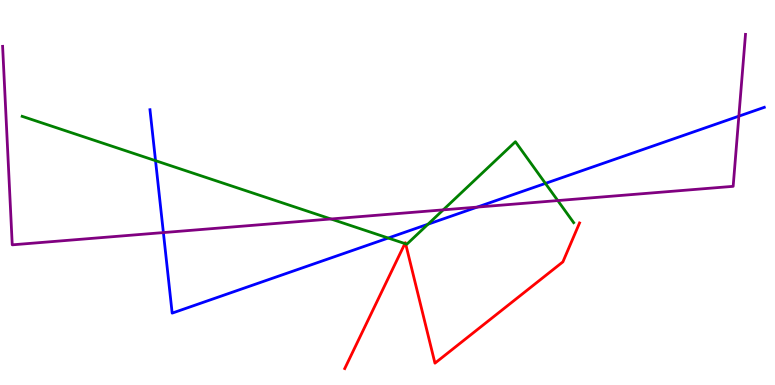[{'lines': ['blue', 'red'], 'intersections': []}, {'lines': ['green', 'red'], 'intersections': [{'x': 5.22, 'y': 3.67}, {'x': 5.23, 'y': 3.67}]}, {'lines': ['purple', 'red'], 'intersections': []}, {'lines': ['blue', 'green'], 'intersections': [{'x': 2.01, 'y': 5.83}, {'x': 5.01, 'y': 3.82}, {'x': 5.52, 'y': 4.18}, {'x': 7.04, 'y': 5.24}]}, {'lines': ['blue', 'purple'], 'intersections': [{'x': 2.11, 'y': 3.96}, {'x': 6.16, 'y': 4.62}, {'x': 9.53, 'y': 6.98}]}, {'lines': ['green', 'purple'], 'intersections': [{'x': 4.27, 'y': 4.31}, {'x': 5.72, 'y': 4.55}, {'x': 7.2, 'y': 4.79}]}]